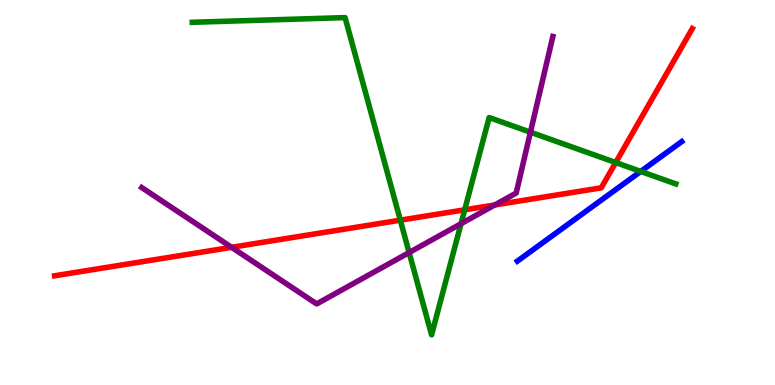[{'lines': ['blue', 'red'], 'intersections': []}, {'lines': ['green', 'red'], 'intersections': [{'x': 5.17, 'y': 4.28}, {'x': 6.0, 'y': 4.55}, {'x': 7.94, 'y': 5.78}]}, {'lines': ['purple', 'red'], 'intersections': [{'x': 2.99, 'y': 3.58}, {'x': 6.38, 'y': 4.68}]}, {'lines': ['blue', 'green'], 'intersections': [{'x': 8.27, 'y': 5.55}]}, {'lines': ['blue', 'purple'], 'intersections': []}, {'lines': ['green', 'purple'], 'intersections': [{'x': 5.28, 'y': 3.44}, {'x': 5.95, 'y': 4.19}, {'x': 6.84, 'y': 6.57}]}]